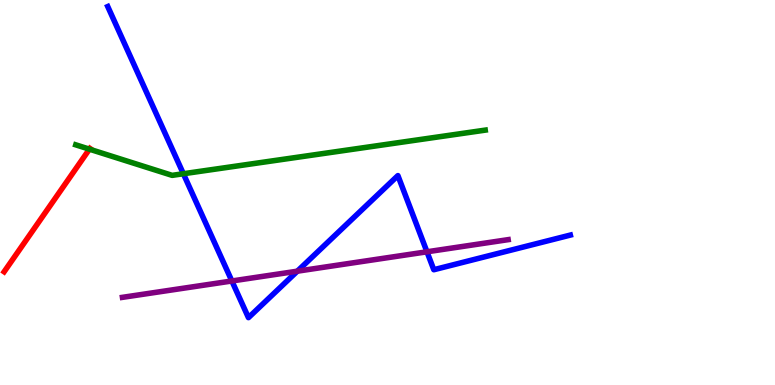[{'lines': ['blue', 'red'], 'intersections': []}, {'lines': ['green', 'red'], 'intersections': [{'x': 1.15, 'y': 6.13}]}, {'lines': ['purple', 'red'], 'intersections': []}, {'lines': ['blue', 'green'], 'intersections': [{'x': 2.37, 'y': 5.49}]}, {'lines': ['blue', 'purple'], 'intersections': [{'x': 2.99, 'y': 2.7}, {'x': 3.84, 'y': 2.96}, {'x': 5.51, 'y': 3.46}]}, {'lines': ['green', 'purple'], 'intersections': []}]